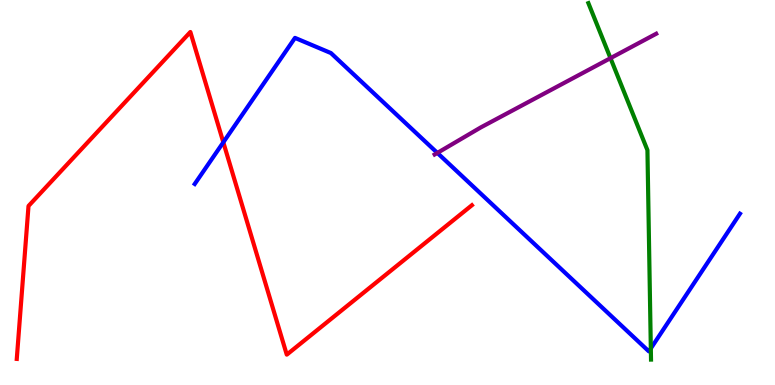[{'lines': ['blue', 'red'], 'intersections': [{'x': 2.88, 'y': 6.3}]}, {'lines': ['green', 'red'], 'intersections': []}, {'lines': ['purple', 'red'], 'intersections': []}, {'lines': ['blue', 'green'], 'intersections': [{'x': 8.4, 'y': 0.949}]}, {'lines': ['blue', 'purple'], 'intersections': [{'x': 5.64, 'y': 6.03}]}, {'lines': ['green', 'purple'], 'intersections': [{'x': 7.88, 'y': 8.49}]}]